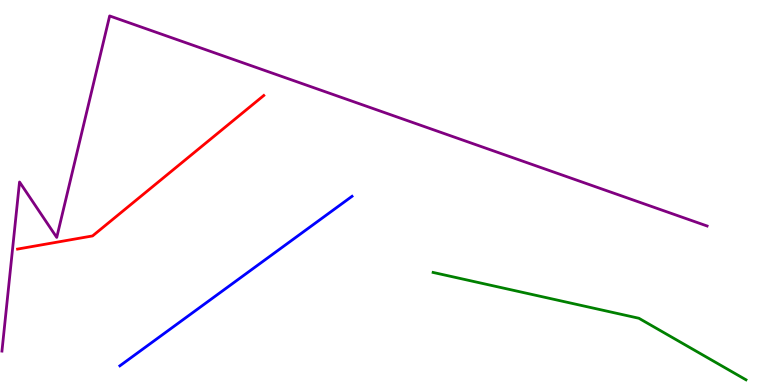[{'lines': ['blue', 'red'], 'intersections': []}, {'lines': ['green', 'red'], 'intersections': []}, {'lines': ['purple', 'red'], 'intersections': []}, {'lines': ['blue', 'green'], 'intersections': []}, {'lines': ['blue', 'purple'], 'intersections': []}, {'lines': ['green', 'purple'], 'intersections': []}]